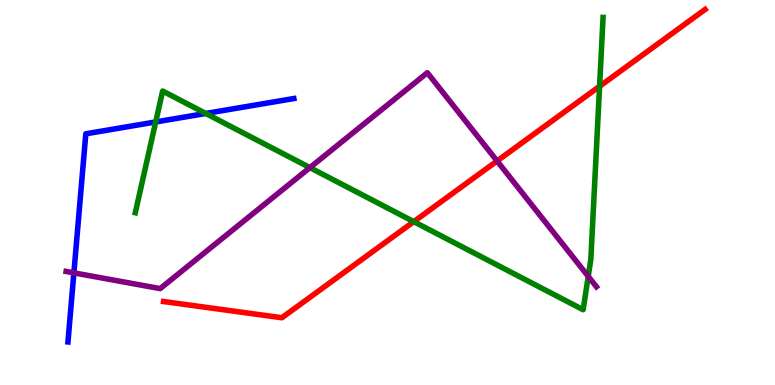[{'lines': ['blue', 'red'], 'intersections': []}, {'lines': ['green', 'red'], 'intersections': [{'x': 5.34, 'y': 4.24}, {'x': 7.74, 'y': 7.76}]}, {'lines': ['purple', 'red'], 'intersections': [{'x': 6.41, 'y': 5.82}]}, {'lines': ['blue', 'green'], 'intersections': [{'x': 2.01, 'y': 6.83}, {'x': 2.66, 'y': 7.05}]}, {'lines': ['blue', 'purple'], 'intersections': [{'x': 0.953, 'y': 2.91}]}, {'lines': ['green', 'purple'], 'intersections': [{'x': 4.0, 'y': 5.65}, {'x': 7.59, 'y': 2.82}]}]